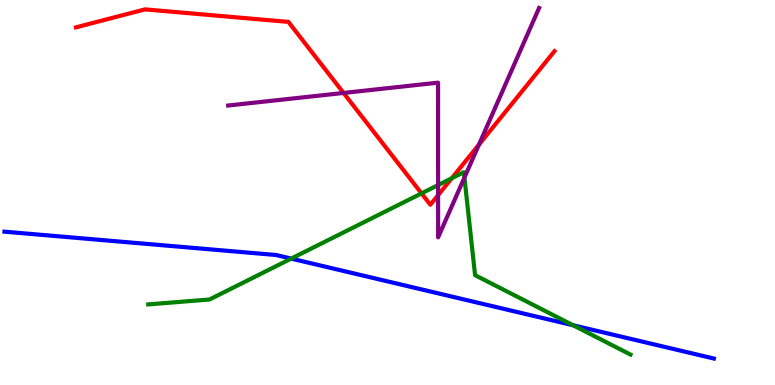[{'lines': ['blue', 'red'], 'intersections': []}, {'lines': ['green', 'red'], 'intersections': [{'x': 5.44, 'y': 4.98}, {'x': 5.83, 'y': 5.37}]}, {'lines': ['purple', 'red'], 'intersections': [{'x': 4.43, 'y': 7.59}, {'x': 5.65, 'y': 4.93}, {'x': 6.18, 'y': 6.24}]}, {'lines': ['blue', 'green'], 'intersections': [{'x': 3.76, 'y': 3.28}, {'x': 7.4, 'y': 1.55}]}, {'lines': ['blue', 'purple'], 'intersections': []}, {'lines': ['green', 'purple'], 'intersections': [{'x': 5.65, 'y': 5.19}, {'x': 5.99, 'y': 5.39}]}]